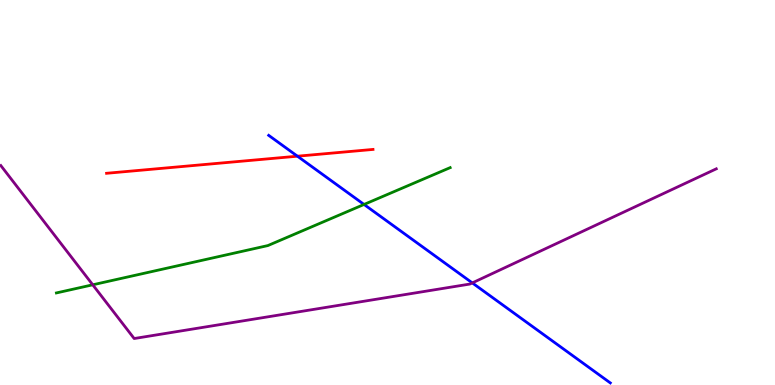[{'lines': ['blue', 'red'], 'intersections': [{'x': 3.84, 'y': 5.94}]}, {'lines': ['green', 'red'], 'intersections': []}, {'lines': ['purple', 'red'], 'intersections': []}, {'lines': ['blue', 'green'], 'intersections': [{'x': 4.7, 'y': 4.69}]}, {'lines': ['blue', 'purple'], 'intersections': [{'x': 6.09, 'y': 2.65}]}, {'lines': ['green', 'purple'], 'intersections': [{'x': 1.2, 'y': 2.6}]}]